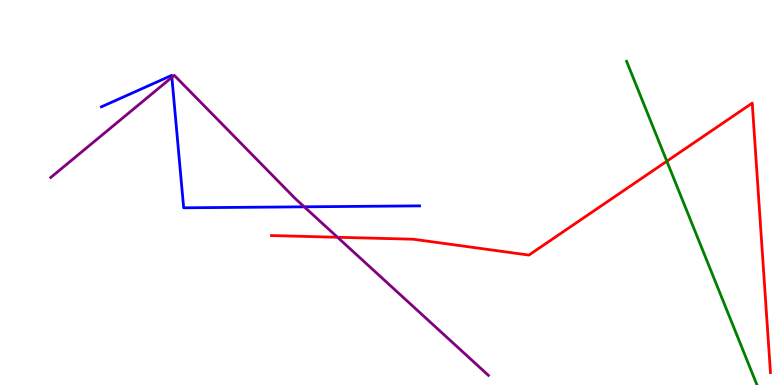[{'lines': ['blue', 'red'], 'intersections': []}, {'lines': ['green', 'red'], 'intersections': [{'x': 8.6, 'y': 5.81}]}, {'lines': ['purple', 'red'], 'intersections': [{'x': 4.35, 'y': 3.84}]}, {'lines': ['blue', 'green'], 'intersections': []}, {'lines': ['blue', 'purple'], 'intersections': [{'x': 2.22, 'y': 7.99}, {'x': 3.93, 'y': 4.63}]}, {'lines': ['green', 'purple'], 'intersections': []}]